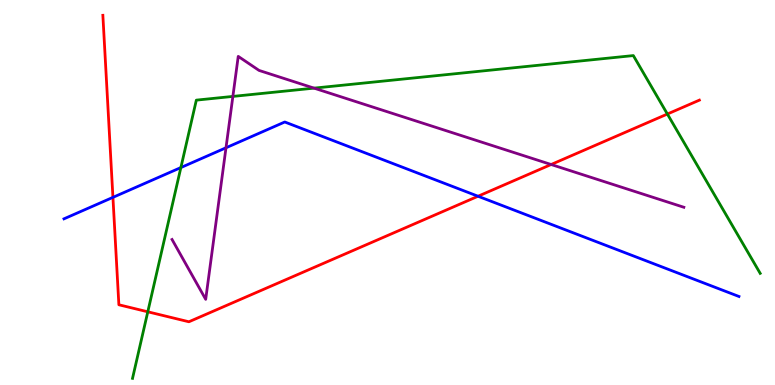[{'lines': ['blue', 'red'], 'intersections': [{'x': 1.46, 'y': 4.87}, {'x': 6.17, 'y': 4.9}]}, {'lines': ['green', 'red'], 'intersections': [{'x': 1.91, 'y': 1.9}, {'x': 8.61, 'y': 7.04}]}, {'lines': ['purple', 'red'], 'intersections': [{'x': 7.11, 'y': 5.73}]}, {'lines': ['blue', 'green'], 'intersections': [{'x': 2.33, 'y': 5.65}]}, {'lines': ['blue', 'purple'], 'intersections': [{'x': 2.92, 'y': 6.16}]}, {'lines': ['green', 'purple'], 'intersections': [{'x': 3.0, 'y': 7.5}, {'x': 4.05, 'y': 7.71}]}]